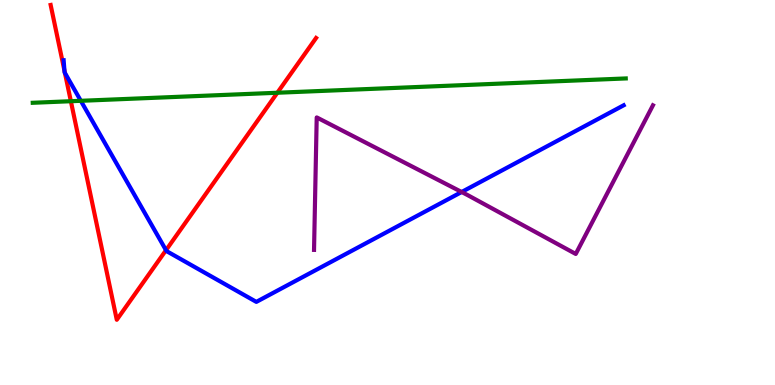[{'lines': ['blue', 'red'], 'intersections': [{'x': 0.832, 'y': 8.16}, {'x': 0.838, 'y': 8.11}, {'x': 2.14, 'y': 3.5}]}, {'lines': ['green', 'red'], 'intersections': [{'x': 0.914, 'y': 7.37}, {'x': 3.58, 'y': 7.59}]}, {'lines': ['purple', 'red'], 'intersections': []}, {'lines': ['blue', 'green'], 'intersections': [{'x': 1.04, 'y': 7.38}]}, {'lines': ['blue', 'purple'], 'intersections': [{'x': 5.96, 'y': 5.01}]}, {'lines': ['green', 'purple'], 'intersections': []}]